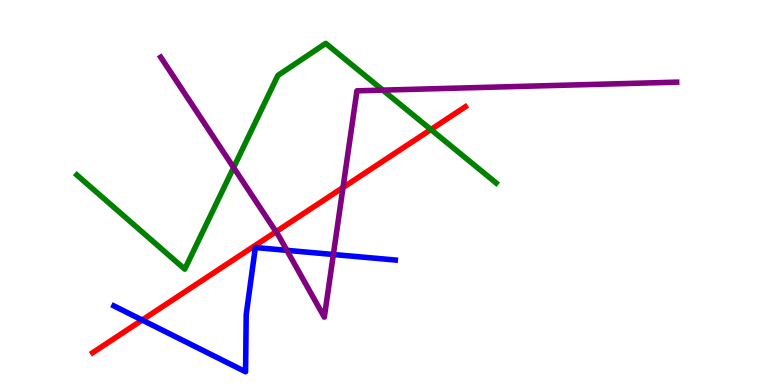[{'lines': ['blue', 'red'], 'intersections': [{'x': 1.83, 'y': 1.69}]}, {'lines': ['green', 'red'], 'intersections': [{'x': 5.56, 'y': 6.64}]}, {'lines': ['purple', 'red'], 'intersections': [{'x': 3.56, 'y': 3.98}, {'x': 4.43, 'y': 5.13}]}, {'lines': ['blue', 'green'], 'intersections': []}, {'lines': ['blue', 'purple'], 'intersections': [{'x': 3.7, 'y': 3.5}, {'x': 4.3, 'y': 3.39}]}, {'lines': ['green', 'purple'], 'intersections': [{'x': 3.01, 'y': 5.65}, {'x': 4.94, 'y': 7.66}]}]